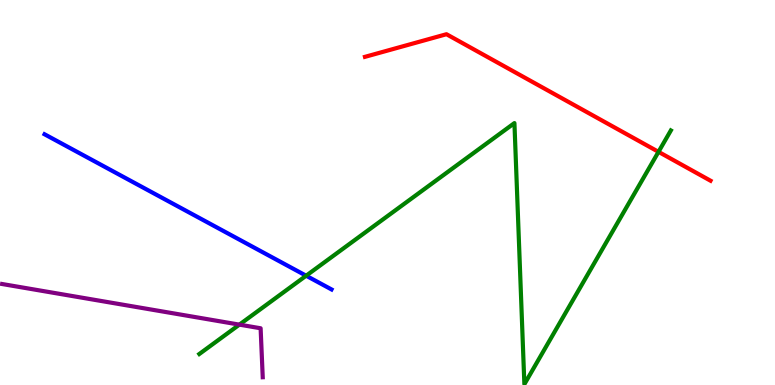[{'lines': ['blue', 'red'], 'intersections': []}, {'lines': ['green', 'red'], 'intersections': [{'x': 8.5, 'y': 6.06}]}, {'lines': ['purple', 'red'], 'intersections': []}, {'lines': ['blue', 'green'], 'intersections': [{'x': 3.95, 'y': 2.84}]}, {'lines': ['blue', 'purple'], 'intersections': []}, {'lines': ['green', 'purple'], 'intersections': [{'x': 3.09, 'y': 1.57}]}]